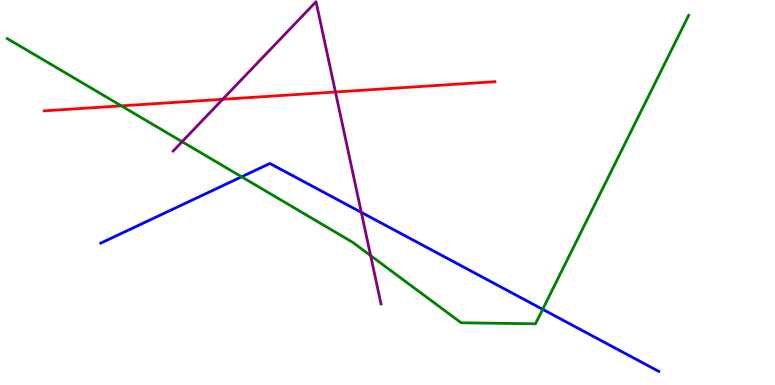[{'lines': ['blue', 'red'], 'intersections': []}, {'lines': ['green', 'red'], 'intersections': [{'x': 1.57, 'y': 7.25}]}, {'lines': ['purple', 'red'], 'intersections': [{'x': 2.87, 'y': 7.42}, {'x': 4.33, 'y': 7.61}]}, {'lines': ['blue', 'green'], 'intersections': [{'x': 3.12, 'y': 5.41}, {'x': 7.0, 'y': 1.97}]}, {'lines': ['blue', 'purple'], 'intersections': [{'x': 4.66, 'y': 4.48}]}, {'lines': ['green', 'purple'], 'intersections': [{'x': 2.35, 'y': 6.32}, {'x': 4.78, 'y': 3.36}]}]